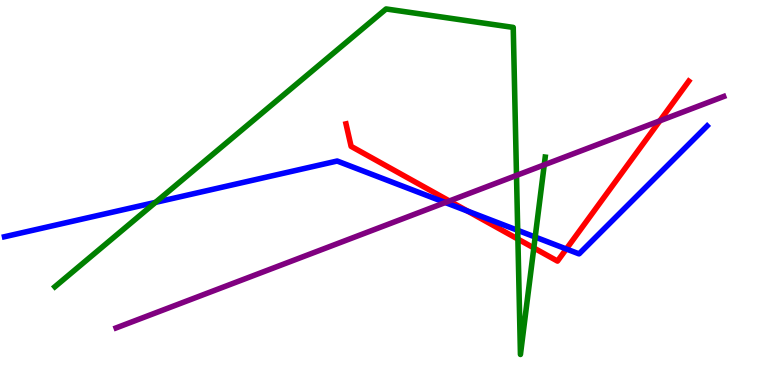[{'lines': ['blue', 'red'], 'intersections': [{'x': 6.03, 'y': 4.52}, {'x': 7.31, 'y': 3.53}]}, {'lines': ['green', 'red'], 'intersections': [{'x': 6.68, 'y': 3.79}, {'x': 6.89, 'y': 3.56}]}, {'lines': ['purple', 'red'], 'intersections': [{'x': 5.8, 'y': 4.78}, {'x': 8.51, 'y': 6.86}]}, {'lines': ['blue', 'green'], 'intersections': [{'x': 2.01, 'y': 4.74}, {'x': 6.68, 'y': 4.02}, {'x': 6.91, 'y': 3.84}]}, {'lines': ['blue', 'purple'], 'intersections': [{'x': 5.75, 'y': 4.74}]}, {'lines': ['green', 'purple'], 'intersections': [{'x': 6.66, 'y': 5.44}, {'x': 7.02, 'y': 5.72}]}]